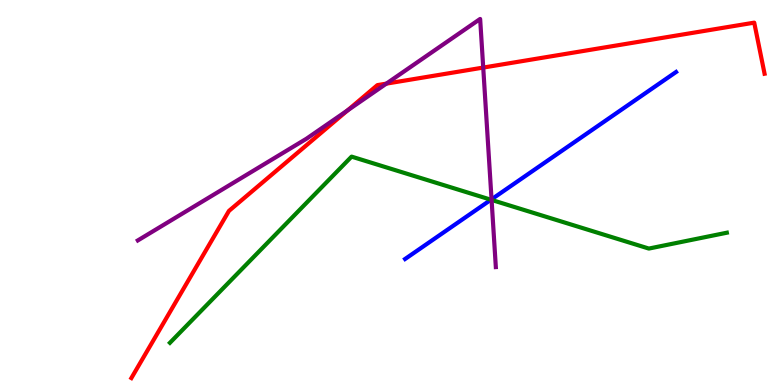[{'lines': ['blue', 'red'], 'intersections': []}, {'lines': ['green', 'red'], 'intersections': []}, {'lines': ['purple', 'red'], 'intersections': [{'x': 4.49, 'y': 7.13}, {'x': 4.99, 'y': 7.83}, {'x': 6.24, 'y': 8.24}]}, {'lines': ['blue', 'green'], 'intersections': [{'x': 6.33, 'y': 4.81}]}, {'lines': ['blue', 'purple'], 'intersections': [{'x': 6.34, 'y': 4.82}]}, {'lines': ['green', 'purple'], 'intersections': [{'x': 6.34, 'y': 4.81}]}]